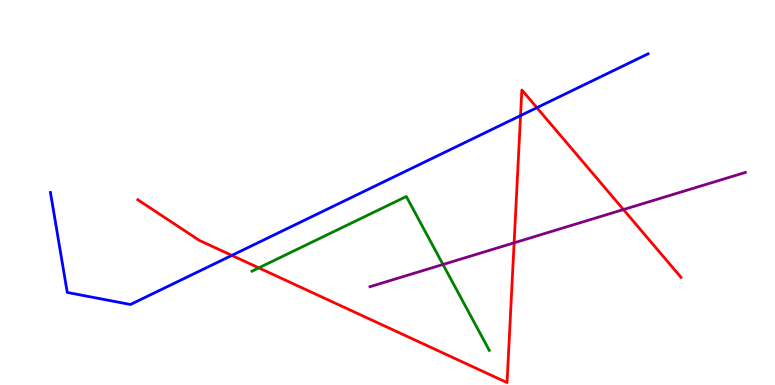[{'lines': ['blue', 'red'], 'intersections': [{'x': 2.99, 'y': 3.37}, {'x': 6.72, 'y': 7.0}, {'x': 6.93, 'y': 7.2}]}, {'lines': ['green', 'red'], 'intersections': [{'x': 3.34, 'y': 3.04}]}, {'lines': ['purple', 'red'], 'intersections': [{'x': 6.63, 'y': 3.69}, {'x': 8.04, 'y': 4.56}]}, {'lines': ['blue', 'green'], 'intersections': []}, {'lines': ['blue', 'purple'], 'intersections': []}, {'lines': ['green', 'purple'], 'intersections': [{'x': 5.72, 'y': 3.13}]}]